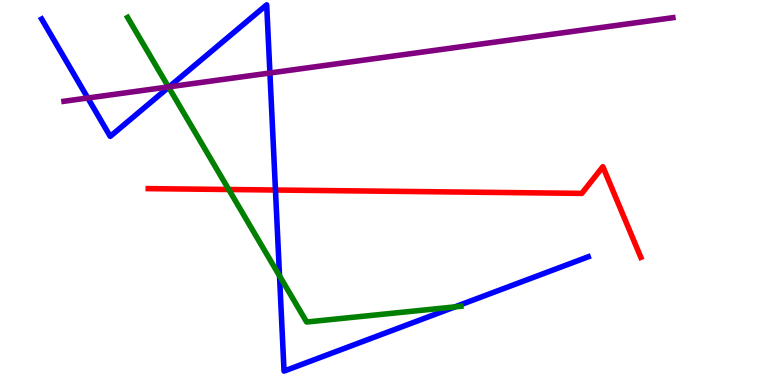[{'lines': ['blue', 'red'], 'intersections': [{'x': 3.55, 'y': 5.06}]}, {'lines': ['green', 'red'], 'intersections': [{'x': 2.95, 'y': 5.08}]}, {'lines': ['purple', 'red'], 'intersections': []}, {'lines': ['blue', 'green'], 'intersections': [{'x': 2.18, 'y': 7.73}, {'x': 3.61, 'y': 2.83}, {'x': 5.87, 'y': 2.03}]}, {'lines': ['blue', 'purple'], 'intersections': [{'x': 1.13, 'y': 7.45}, {'x': 2.18, 'y': 7.74}, {'x': 3.48, 'y': 8.1}]}, {'lines': ['green', 'purple'], 'intersections': [{'x': 2.17, 'y': 7.74}]}]